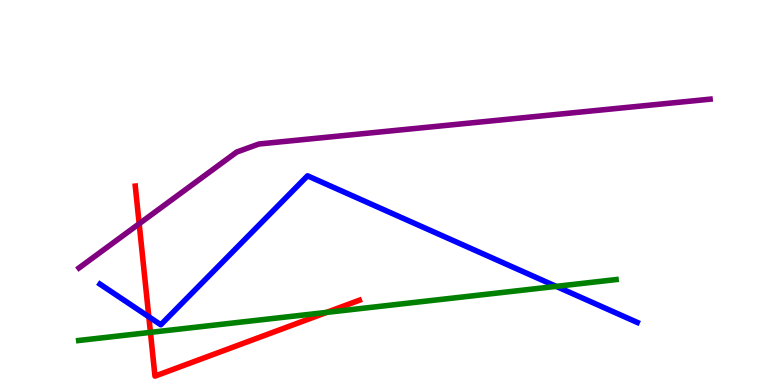[{'lines': ['blue', 'red'], 'intersections': [{'x': 1.92, 'y': 1.77}]}, {'lines': ['green', 'red'], 'intersections': [{'x': 1.94, 'y': 1.37}, {'x': 4.21, 'y': 1.89}]}, {'lines': ['purple', 'red'], 'intersections': [{'x': 1.8, 'y': 4.19}]}, {'lines': ['blue', 'green'], 'intersections': [{'x': 7.18, 'y': 2.56}]}, {'lines': ['blue', 'purple'], 'intersections': []}, {'lines': ['green', 'purple'], 'intersections': []}]